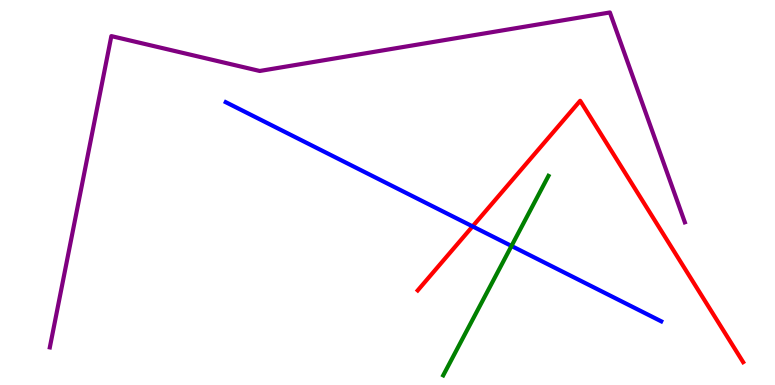[{'lines': ['blue', 'red'], 'intersections': [{'x': 6.1, 'y': 4.12}]}, {'lines': ['green', 'red'], 'intersections': []}, {'lines': ['purple', 'red'], 'intersections': []}, {'lines': ['blue', 'green'], 'intersections': [{'x': 6.6, 'y': 3.61}]}, {'lines': ['blue', 'purple'], 'intersections': []}, {'lines': ['green', 'purple'], 'intersections': []}]